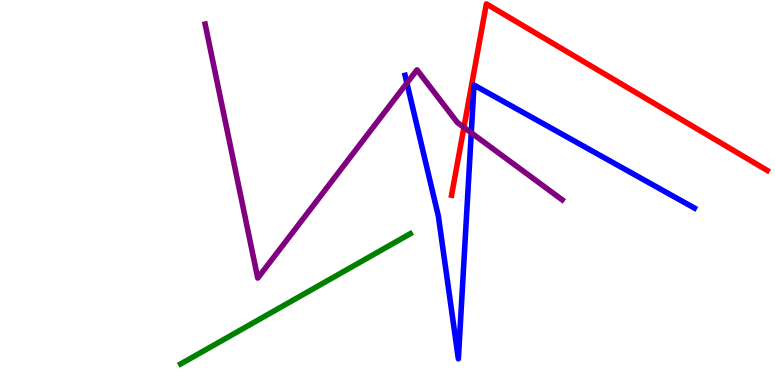[{'lines': ['blue', 'red'], 'intersections': []}, {'lines': ['green', 'red'], 'intersections': []}, {'lines': ['purple', 'red'], 'intersections': [{'x': 5.99, 'y': 6.69}]}, {'lines': ['blue', 'green'], 'intersections': []}, {'lines': ['blue', 'purple'], 'intersections': [{'x': 5.25, 'y': 7.84}, {'x': 6.08, 'y': 6.55}]}, {'lines': ['green', 'purple'], 'intersections': []}]